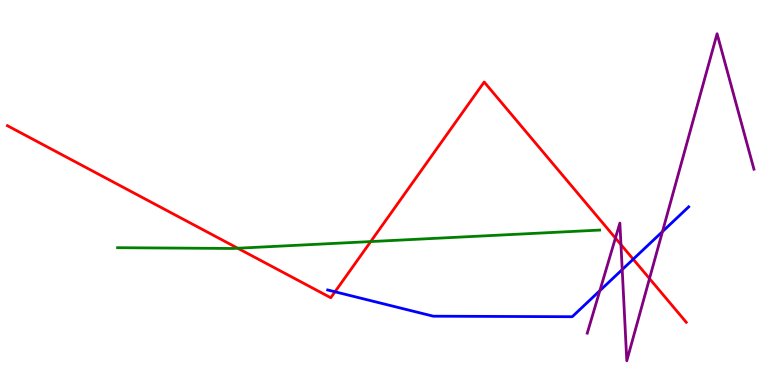[{'lines': ['blue', 'red'], 'intersections': [{'x': 4.32, 'y': 2.42}, {'x': 8.17, 'y': 3.27}]}, {'lines': ['green', 'red'], 'intersections': [{'x': 3.07, 'y': 3.55}, {'x': 4.78, 'y': 3.73}]}, {'lines': ['purple', 'red'], 'intersections': [{'x': 7.94, 'y': 3.82}, {'x': 8.01, 'y': 3.65}, {'x': 8.38, 'y': 2.76}]}, {'lines': ['blue', 'green'], 'intersections': []}, {'lines': ['blue', 'purple'], 'intersections': [{'x': 7.74, 'y': 2.45}, {'x': 8.03, 'y': 3.0}, {'x': 8.55, 'y': 3.98}]}, {'lines': ['green', 'purple'], 'intersections': []}]